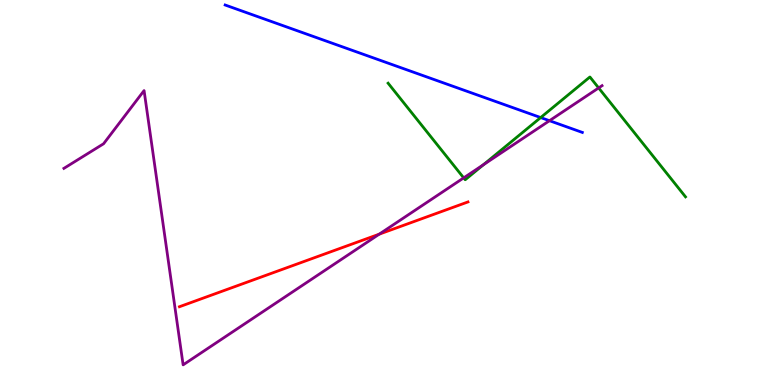[{'lines': ['blue', 'red'], 'intersections': []}, {'lines': ['green', 'red'], 'intersections': []}, {'lines': ['purple', 'red'], 'intersections': [{'x': 4.89, 'y': 3.92}]}, {'lines': ['blue', 'green'], 'intersections': [{'x': 6.98, 'y': 6.95}]}, {'lines': ['blue', 'purple'], 'intersections': [{'x': 7.09, 'y': 6.86}]}, {'lines': ['green', 'purple'], 'intersections': [{'x': 5.98, 'y': 5.38}, {'x': 6.24, 'y': 5.72}, {'x': 7.72, 'y': 7.72}]}]